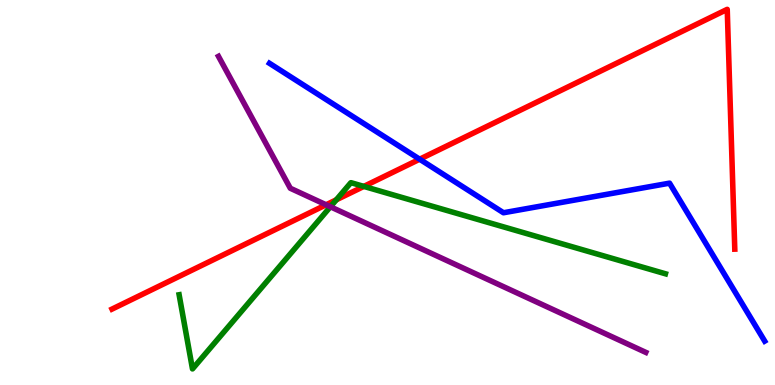[{'lines': ['blue', 'red'], 'intersections': [{'x': 5.41, 'y': 5.86}]}, {'lines': ['green', 'red'], 'intersections': [{'x': 4.34, 'y': 4.81}, {'x': 4.69, 'y': 5.16}]}, {'lines': ['purple', 'red'], 'intersections': [{'x': 4.21, 'y': 4.68}]}, {'lines': ['blue', 'green'], 'intersections': []}, {'lines': ['blue', 'purple'], 'intersections': []}, {'lines': ['green', 'purple'], 'intersections': [{'x': 4.26, 'y': 4.63}]}]